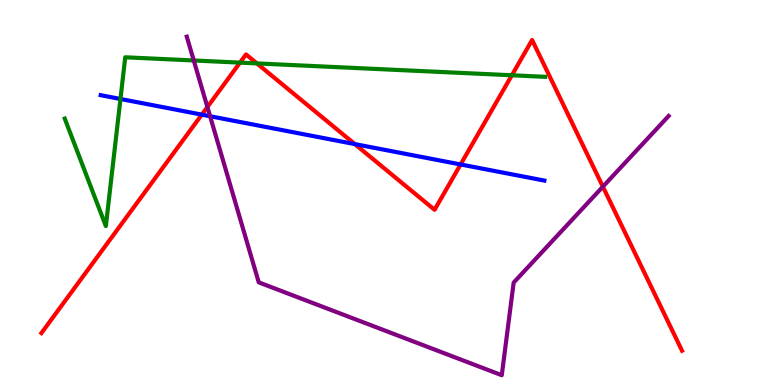[{'lines': ['blue', 'red'], 'intersections': [{'x': 2.6, 'y': 7.02}, {'x': 4.58, 'y': 6.26}, {'x': 5.94, 'y': 5.73}]}, {'lines': ['green', 'red'], 'intersections': [{'x': 3.1, 'y': 8.37}, {'x': 3.32, 'y': 8.35}, {'x': 6.6, 'y': 8.04}]}, {'lines': ['purple', 'red'], 'intersections': [{'x': 2.68, 'y': 7.22}, {'x': 7.78, 'y': 5.15}]}, {'lines': ['blue', 'green'], 'intersections': [{'x': 1.55, 'y': 7.43}]}, {'lines': ['blue', 'purple'], 'intersections': [{'x': 2.71, 'y': 6.98}]}, {'lines': ['green', 'purple'], 'intersections': [{'x': 2.5, 'y': 8.43}]}]